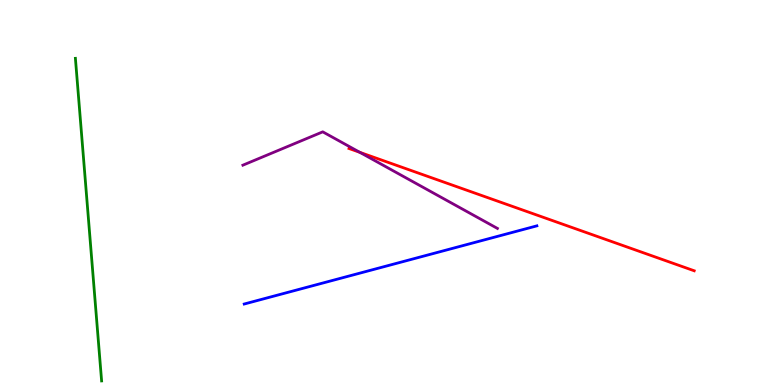[{'lines': ['blue', 'red'], 'intersections': []}, {'lines': ['green', 'red'], 'intersections': []}, {'lines': ['purple', 'red'], 'intersections': [{'x': 4.64, 'y': 6.04}]}, {'lines': ['blue', 'green'], 'intersections': []}, {'lines': ['blue', 'purple'], 'intersections': []}, {'lines': ['green', 'purple'], 'intersections': []}]